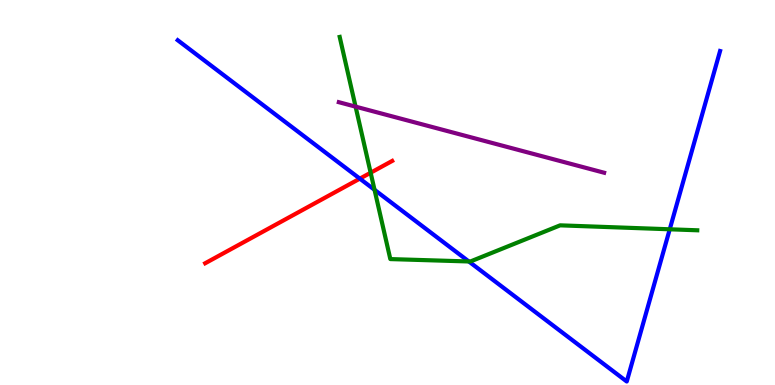[{'lines': ['blue', 'red'], 'intersections': [{'x': 4.64, 'y': 5.36}]}, {'lines': ['green', 'red'], 'intersections': [{'x': 4.78, 'y': 5.51}]}, {'lines': ['purple', 'red'], 'intersections': []}, {'lines': ['blue', 'green'], 'intersections': [{'x': 4.83, 'y': 5.07}, {'x': 6.05, 'y': 3.21}, {'x': 8.64, 'y': 4.04}]}, {'lines': ['blue', 'purple'], 'intersections': []}, {'lines': ['green', 'purple'], 'intersections': [{'x': 4.59, 'y': 7.23}]}]